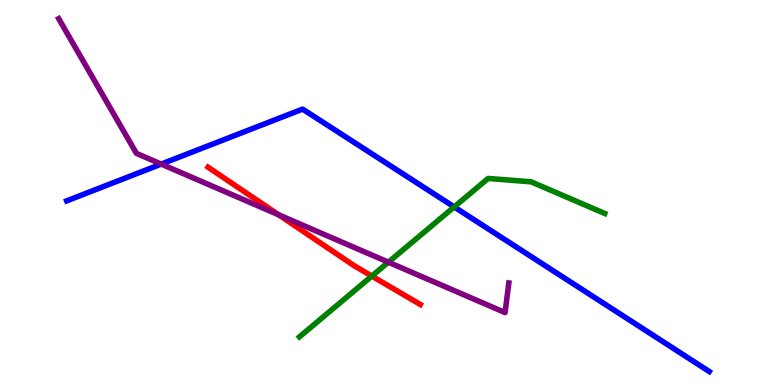[{'lines': ['blue', 'red'], 'intersections': []}, {'lines': ['green', 'red'], 'intersections': [{'x': 4.8, 'y': 2.83}]}, {'lines': ['purple', 'red'], 'intersections': [{'x': 3.6, 'y': 4.42}]}, {'lines': ['blue', 'green'], 'intersections': [{'x': 5.86, 'y': 4.63}]}, {'lines': ['blue', 'purple'], 'intersections': [{'x': 2.08, 'y': 5.74}]}, {'lines': ['green', 'purple'], 'intersections': [{'x': 5.01, 'y': 3.19}]}]